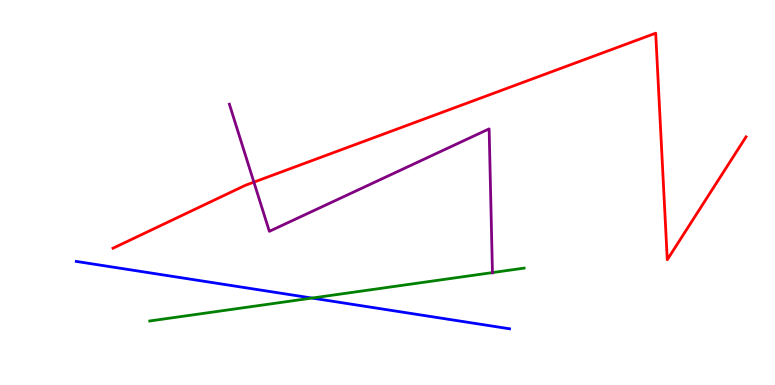[{'lines': ['blue', 'red'], 'intersections': []}, {'lines': ['green', 'red'], 'intersections': []}, {'lines': ['purple', 'red'], 'intersections': [{'x': 3.28, 'y': 5.27}]}, {'lines': ['blue', 'green'], 'intersections': [{'x': 4.03, 'y': 2.26}]}, {'lines': ['blue', 'purple'], 'intersections': []}, {'lines': ['green', 'purple'], 'intersections': [{'x': 6.35, 'y': 2.92}]}]